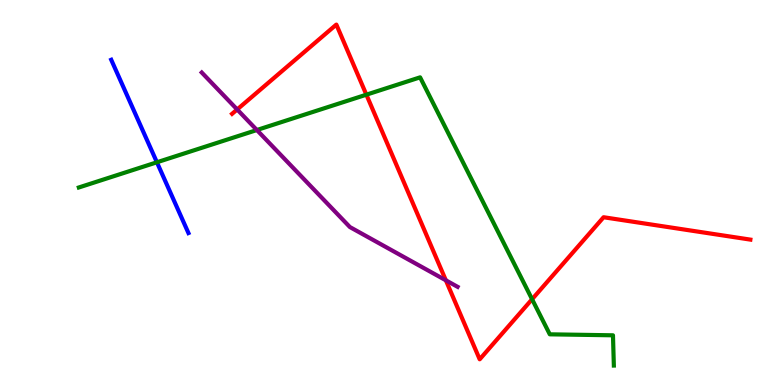[{'lines': ['blue', 'red'], 'intersections': []}, {'lines': ['green', 'red'], 'intersections': [{'x': 4.73, 'y': 7.54}, {'x': 6.87, 'y': 2.23}]}, {'lines': ['purple', 'red'], 'intersections': [{'x': 3.06, 'y': 7.16}, {'x': 5.75, 'y': 2.72}]}, {'lines': ['blue', 'green'], 'intersections': [{'x': 2.02, 'y': 5.78}]}, {'lines': ['blue', 'purple'], 'intersections': []}, {'lines': ['green', 'purple'], 'intersections': [{'x': 3.31, 'y': 6.62}]}]